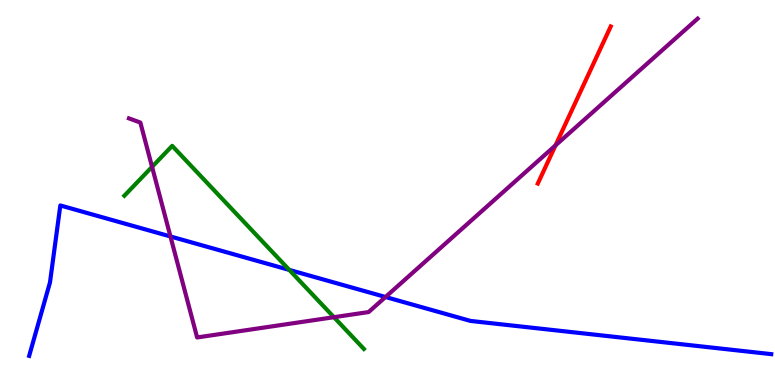[{'lines': ['blue', 'red'], 'intersections': []}, {'lines': ['green', 'red'], 'intersections': []}, {'lines': ['purple', 'red'], 'intersections': [{'x': 7.17, 'y': 6.22}]}, {'lines': ['blue', 'green'], 'intersections': [{'x': 3.73, 'y': 2.99}]}, {'lines': ['blue', 'purple'], 'intersections': [{'x': 2.2, 'y': 3.86}, {'x': 4.97, 'y': 2.29}]}, {'lines': ['green', 'purple'], 'intersections': [{'x': 1.96, 'y': 5.67}, {'x': 4.31, 'y': 1.76}]}]